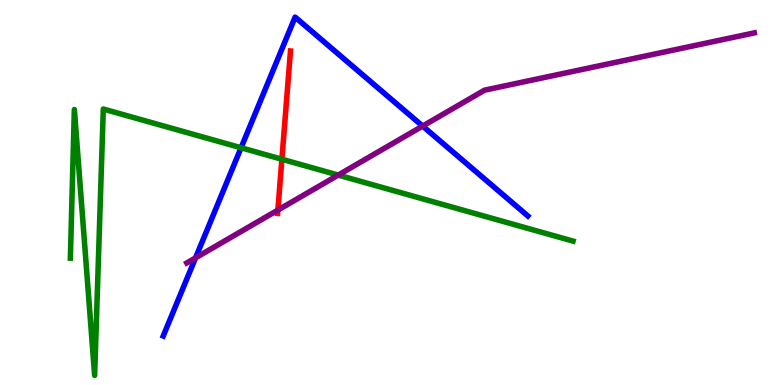[{'lines': ['blue', 'red'], 'intersections': []}, {'lines': ['green', 'red'], 'intersections': [{'x': 3.64, 'y': 5.86}]}, {'lines': ['purple', 'red'], 'intersections': [{'x': 3.59, 'y': 4.54}]}, {'lines': ['blue', 'green'], 'intersections': [{'x': 3.11, 'y': 6.16}]}, {'lines': ['blue', 'purple'], 'intersections': [{'x': 2.52, 'y': 3.3}, {'x': 5.45, 'y': 6.73}]}, {'lines': ['green', 'purple'], 'intersections': [{'x': 4.36, 'y': 5.45}]}]